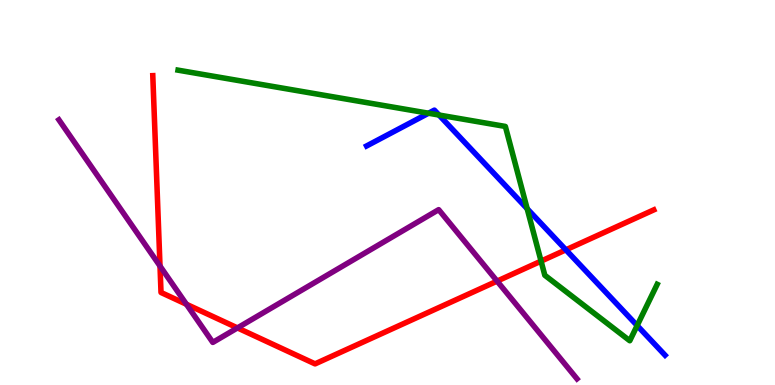[{'lines': ['blue', 'red'], 'intersections': [{'x': 7.3, 'y': 3.51}]}, {'lines': ['green', 'red'], 'intersections': [{'x': 6.98, 'y': 3.22}]}, {'lines': ['purple', 'red'], 'intersections': [{'x': 2.06, 'y': 3.09}, {'x': 2.41, 'y': 2.1}, {'x': 3.06, 'y': 1.48}, {'x': 6.41, 'y': 2.7}]}, {'lines': ['blue', 'green'], 'intersections': [{'x': 5.53, 'y': 7.06}, {'x': 5.66, 'y': 7.01}, {'x': 6.8, 'y': 4.58}, {'x': 8.22, 'y': 1.54}]}, {'lines': ['blue', 'purple'], 'intersections': []}, {'lines': ['green', 'purple'], 'intersections': []}]